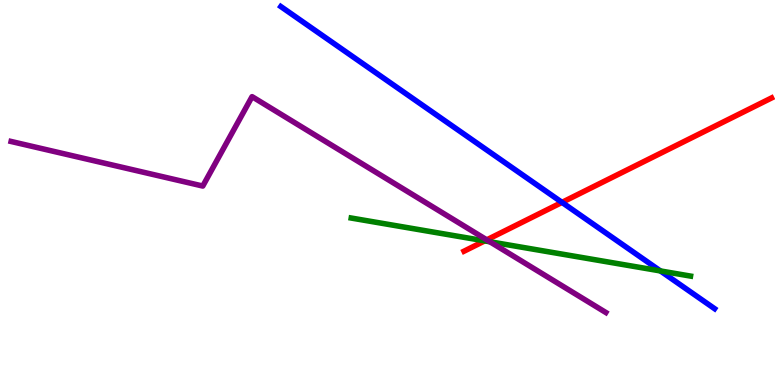[{'lines': ['blue', 'red'], 'intersections': [{'x': 7.25, 'y': 4.74}]}, {'lines': ['green', 'red'], 'intersections': [{'x': 6.25, 'y': 3.74}]}, {'lines': ['purple', 'red'], 'intersections': [{'x': 6.28, 'y': 3.77}]}, {'lines': ['blue', 'green'], 'intersections': [{'x': 8.52, 'y': 2.96}]}, {'lines': ['blue', 'purple'], 'intersections': []}, {'lines': ['green', 'purple'], 'intersections': [{'x': 6.32, 'y': 3.72}]}]